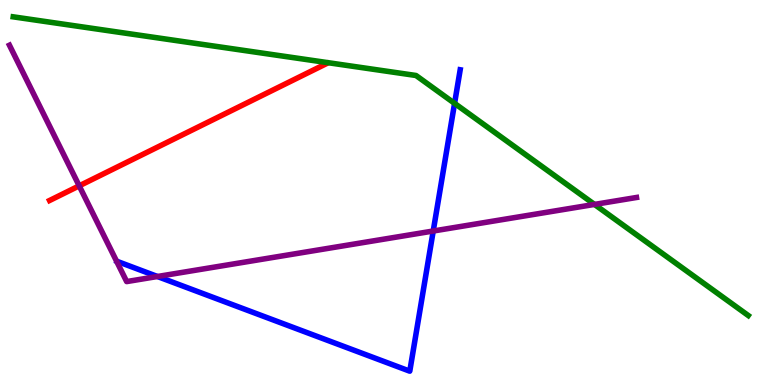[{'lines': ['blue', 'red'], 'intersections': []}, {'lines': ['green', 'red'], 'intersections': []}, {'lines': ['purple', 'red'], 'intersections': [{'x': 1.02, 'y': 5.17}]}, {'lines': ['blue', 'green'], 'intersections': [{'x': 5.87, 'y': 7.32}]}, {'lines': ['blue', 'purple'], 'intersections': [{'x': 2.03, 'y': 2.82}, {'x': 5.59, 'y': 4.0}]}, {'lines': ['green', 'purple'], 'intersections': [{'x': 7.67, 'y': 4.69}]}]